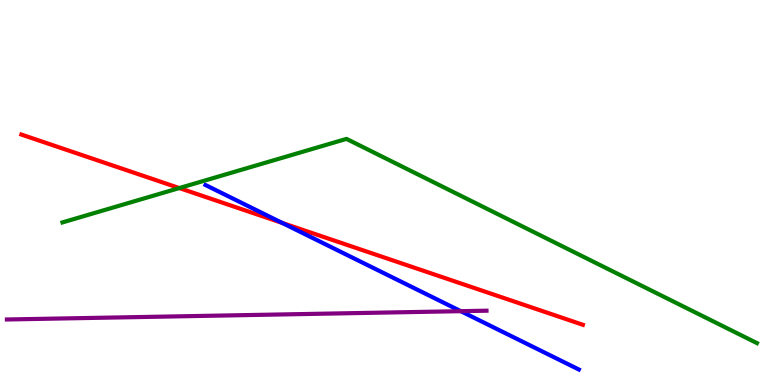[{'lines': ['blue', 'red'], 'intersections': [{'x': 3.64, 'y': 4.21}]}, {'lines': ['green', 'red'], 'intersections': [{'x': 2.31, 'y': 5.12}]}, {'lines': ['purple', 'red'], 'intersections': []}, {'lines': ['blue', 'green'], 'intersections': []}, {'lines': ['blue', 'purple'], 'intersections': [{'x': 5.95, 'y': 1.92}]}, {'lines': ['green', 'purple'], 'intersections': []}]